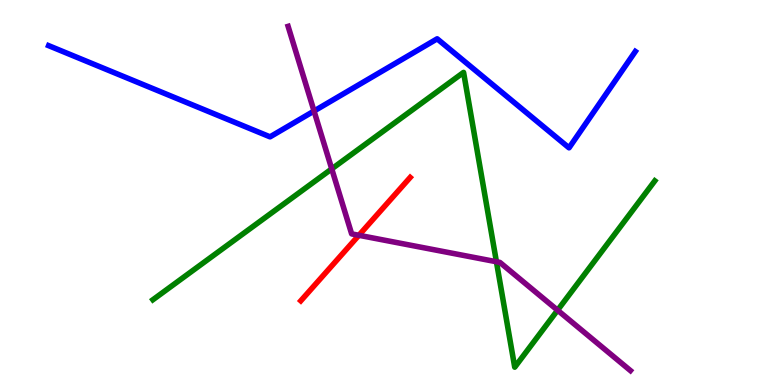[{'lines': ['blue', 'red'], 'intersections': []}, {'lines': ['green', 'red'], 'intersections': []}, {'lines': ['purple', 'red'], 'intersections': [{'x': 4.63, 'y': 3.89}]}, {'lines': ['blue', 'green'], 'intersections': []}, {'lines': ['blue', 'purple'], 'intersections': [{'x': 4.05, 'y': 7.12}]}, {'lines': ['green', 'purple'], 'intersections': [{'x': 4.28, 'y': 5.61}, {'x': 6.41, 'y': 3.2}, {'x': 7.19, 'y': 1.94}]}]